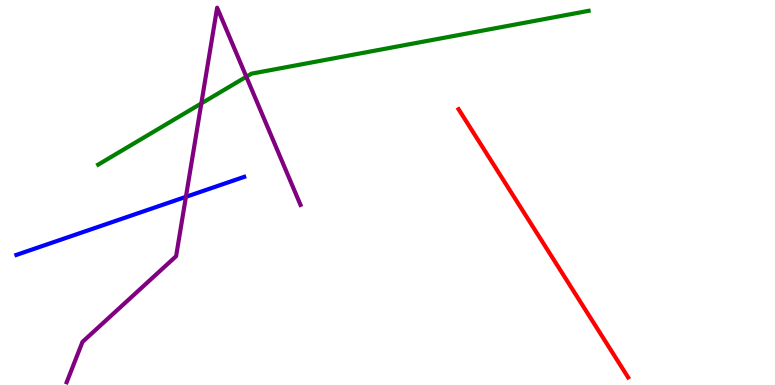[{'lines': ['blue', 'red'], 'intersections': []}, {'lines': ['green', 'red'], 'intersections': []}, {'lines': ['purple', 'red'], 'intersections': []}, {'lines': ['blue', 'green'], 'intersections': []}, {'lines': ['blue', 'purple'], 'intersections': [{'x': 2.4, 'y': 4.89}]}, {'lines': ['green', 'purple'], 'intersections': [{'x': 2.6, 'y': 7.31}, {'x': 3.18, 'y': 8.01}]}]